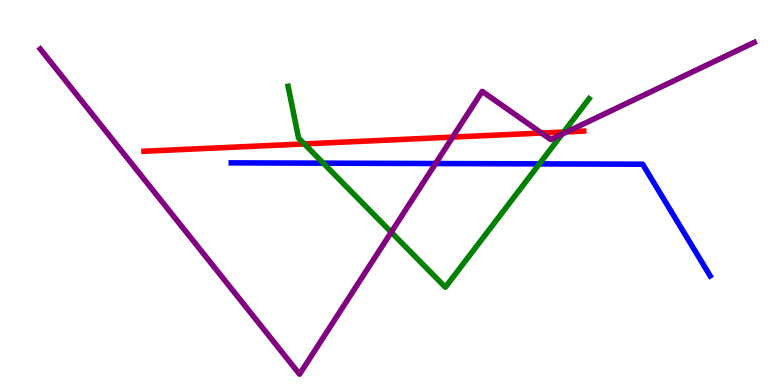[{'lines': ['blue', 'red'], 'intersections': []}, {'lines': ['green', 'red'], 'intersections': [{'x': 3.93, 'y': 6.26}, {'x': 7.27, 'y': 6.57}]}, {'lines': ['purple', 'red'], 'intersections': [{'x': 5.84, 'y': 6.44}, {'x': 6.99, 'y': 6.54}, {'x': 7.31, 'y': 6.57}]}, {'lines': ['blue', 'green'], 'intersections': [{'x': 4.17, 'y': 5.76}, {'x': 6.96, 'y': 5.74}]}, {'lines': ['blue', 'purple'], 'intersections': [{'x': 5.62, 'y': 5.75}]}, {'lines': ['green', 'purple'], 'intersections': [{'x': 5.05, 'y': 3.97}, {'x': 7.25, 'y': 6.51}]}]